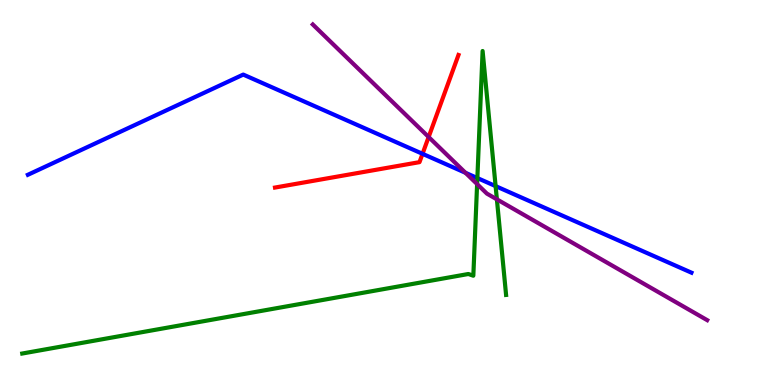[{'lines': ['blue', 'red'], 'intersections': [{'x': 5.45, 'y': 6.0}]}, {'lines': ['green', 'red'], 'intersections': []}, {'lines': ['purple', 'red'], 'intersections': [{'x': 5.53, 'y': 6.44}]}, {'lines': ['blue', 'green'], 'intersections': [{'x': 6.16, 'y': 5.38}, {'x': 6.39, 'y': 5.17}]}, {'lines': ['blue', 'purple'], 'intersections': [{'x': 6.01, 'y': 5.51}]}, {'lines': ['green', 'purple'], 'intersections': [{'x': 6.16, 'y': 5.22}, {'x': 6.41, 'y': 4.82}]}]